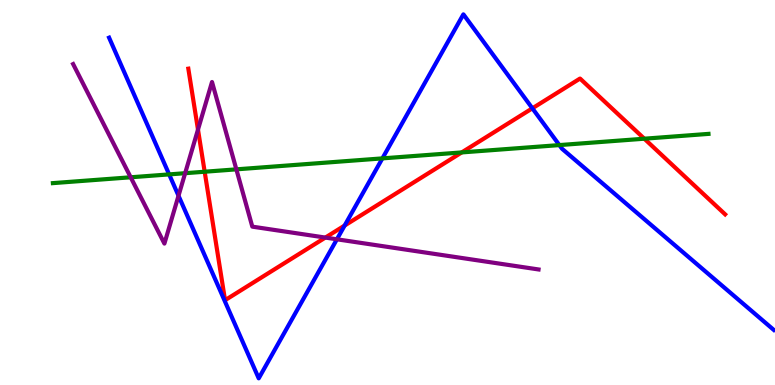[{'lines': ['blue', 'red'], 'intersections': [{'x': 4.45, 'y': 4.14}, {'x': 6.87, 'y': 7.19}]}, {'lines': ['green', 'red'], 'intersections': [{'x': 2.64, 'y': 5.54}, {'x': 5.96, 'y': 6.04}, {'x': 8.31, 'y': 6.4}]}, {'lines': ['purple', 'red'], 'intersections': [{'x': 2.55, 'y': 6.63}, {'x': 4.2, 'y': 3.83}]}, {'lines': ['blue', 'green'], 'intersections': [{'x': 2.18, 'y': 5.47}, {'x': 4.93, 'y': 5.89}, {'x': 7.22, 'y': 6.23}]}, {'lines': ['blue', 'purple'], 'intersections': [{'x': 2.3, 'y': 4.92}, {'x': 4.35, 'y': 3.78}]}, {'lines': ['green', 'purple'], 'intersections': [{'x': 1.69, 'y': 5.4}, {'x': 2.39, 'y': 5.5}, {'x': 3.05, 'y': 5.6}]}]